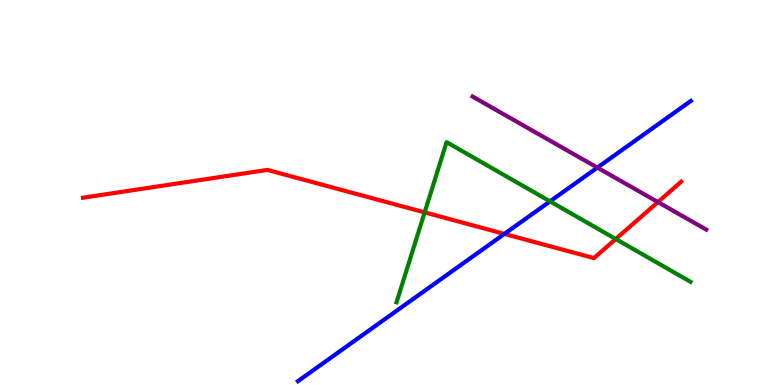[{'lines': ['blue', 'red'], 'intersections': [{'x': 6.51, 'y': 3.92}]}, {'lines': ['green', 'red'], 'intersections': [{'x': 5.48, 'y': 4.48}, {'x': 7.95, 'y': 3.79}]}, {'lines': ['purple', 'red'], 'intersections': [{'x': 8.49, 'y': 4.75}]}, {'lines': ['blue', 'green'], 'intersections': [{'x': 7.1, 'y': 4.77}]}, {'lines': ['blue', 'purple'], 'intersections': [{'x': 7.71, 'y': 5.65}]}, {'lines': ['green', 'purple'], 'intersections': []}]